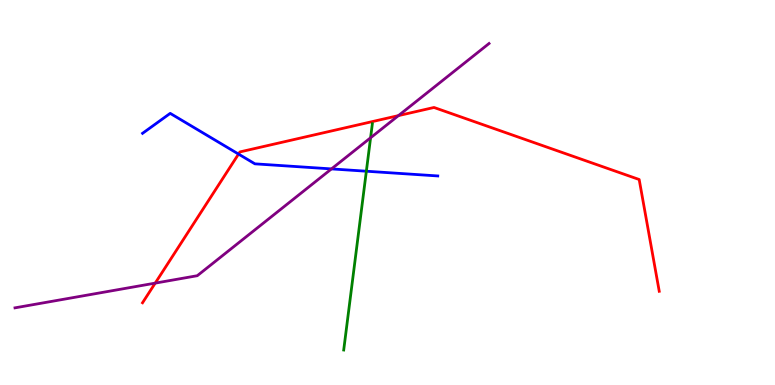[{'lines': ['blue', 'red'], 'intersections': [{'x': 3.08, 'y': 6.0}]}, {'lines': ['green', 'red'], 'intersections': []}, {'lines': ['purple', 'red'], 'intersections': [{'x': 2.0, 'y': 2.65}, {'x': 5.14, 'y': 7.0}]}, {'lines': ['blue', 'green'], 'intersections': [{'x': 4.73, 'y': 5.55}]}, {'lines': ['blue', 'purple'], 'intersections': [{'x': 4.28, 'y': 5.61}]}, {'lines': ['green', 'purple'], 'intersections': [{'x': 4.78, 'y': 6.42}]}]